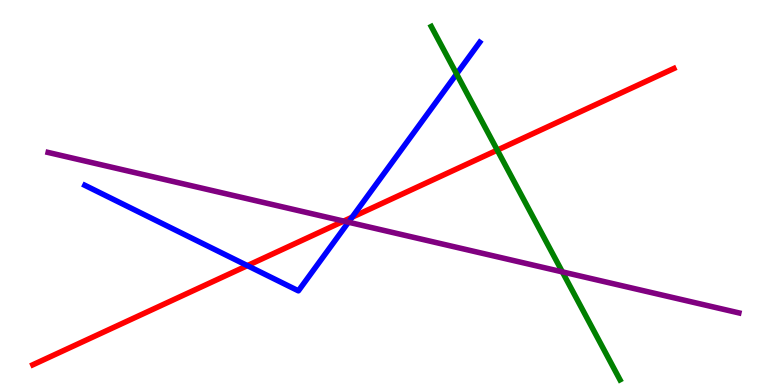[{'lines': ['blue', 'red'], 'intersections': [{'x': 3.19, 'y': 3.1}, {'x': 4.54, 'y': 4.36}]}, {'lines': ['green', 'red'], 'intersections': [{'x': 6.42, 'y': 6.1}]}, {'lines': ['purple', 'red'], 'intersections': [{'x': 4.43, 'y': 4.26}]}, {'lines': ['blue', 'green'], 'intersections': [{'x': 5.89, 'y': 8.08}]}, {'lines': ['blue', 'purple'], 'intersections': [{'x': 4.5, 'y': 4.23}]}, {'lines': ['green', 'purple'], 'intersections': [{'x': 7.26, 'y': 2.94}]}]